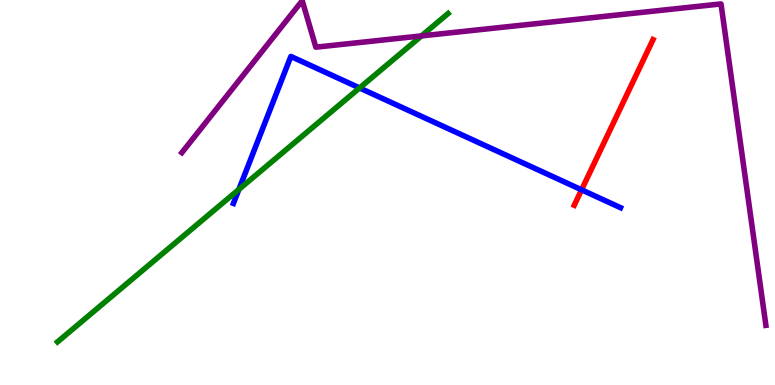[{'lines': ['blue', 'red'], 'intersections': [{'x': 7.5, 'y': 5.07}]}, {'lines': ['green', 'red'], 'intersections': []}, {'lines': ['purple', 'red'], 'intersections': []}, {'lines': ['blue', 'green'], 'intersections': [{'x': 3.08, 'y': 5.08}, {'x': 4.64, 'y': 7.72}]}, {'lines': ['blue', 'purple'], 'intersections': []}, {'lines': ['green', 'purple'], 'intersections': [{'x': 5.44, 'y': 9.07}]}]